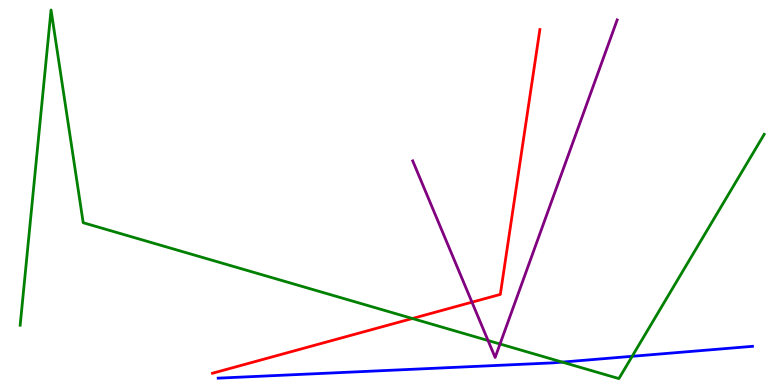[{'lines': ['blue', 'red'], 'intersections': []}, {'lines': ['green', 'red'], 'intersections': [{'x': 5.32, 'y': 1.73}]}, {'lines': ['purple', 'red'], 'intersections': [{'x': 6.09, 'y': 2.15}]}, {'lines': ['blue', 'green'], 'intersections': [{'x': 7.25, 'y': 0.595}, {'x': 8.16, 'y': 0.745}]}, {'lines': ['blue', 'purple'], 'intersections': []}, {'lines': ['green', 'purple'], 'intersections': [{'x': 6.3, 'y': 1.16}, {'x': 6.45, 'y': 1.06}]}]